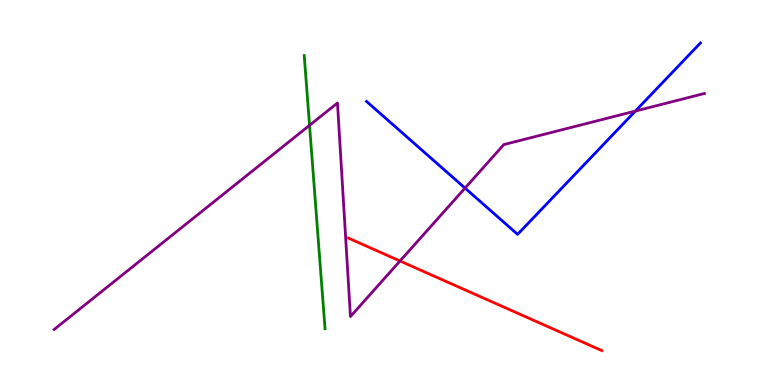[{'lines': ['blue', 'red'], 'intersections': []}, {'lines': ['green', 'red'], 'intersections': []}, {'lines': ['purple', 'red'], 'intersections': [{'x': 5.16, 'y': 3.22}]}, {'lines': ['blue', 'green'], 'intersections': []}, {'lines': ['blue', 'purple'], 'intersections': [{'x': 6.0, 'y': 5.11}, {'x': 8.2, 'y': 7.11}]}, {'lines': ['green', 'purple'], 'intersections': [{'x': 3.99, 'y': 6.74}]}]